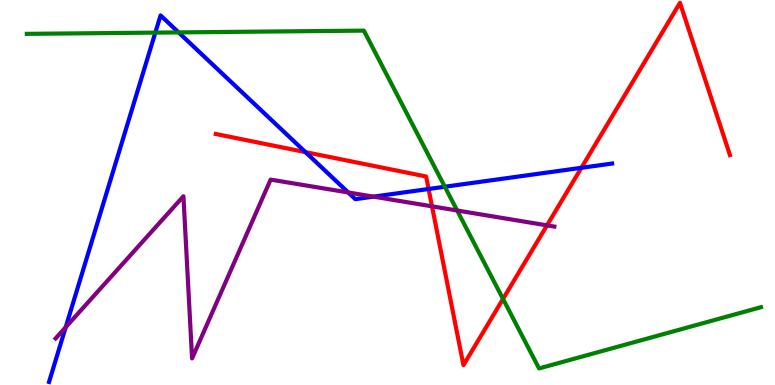[{'lines': ['blue', 'red'], 'intersections': [{'x': 3.94, 'y': 6.05}, {'x': 5.53, 'y': 5.09}, {'x': 7.5, 'y': 5.64}]}, {'lines': ['green', 'red'], 'intersections': [{'x': 6.49, 'y': 2.24}]}, {'lines': ['purple', 'red'], 'intersections': [{'x': 5.57, 'y': 4.64}, {'x': 7.06, 'y': 4.15}]}, {'lines': ['blue', 'green'], 'intersections': [{'x': 2.0, 'y': 9.15}, {'x': 2.3, 'y': 9.16}, {'x': 5.74, 'y': 5.15}]}, {'lines': ['blue', 'purple'], 'intersections': [{'x': 0.848, 'y': 1.5}, {'x': 4.49, 'y': 5.0}, {'x': 4.82, 'y': 4.89}]}, {'lines': ['green', 'purple'], 'intersections': [{'x': 5.9, 'y': 4.53}]}]